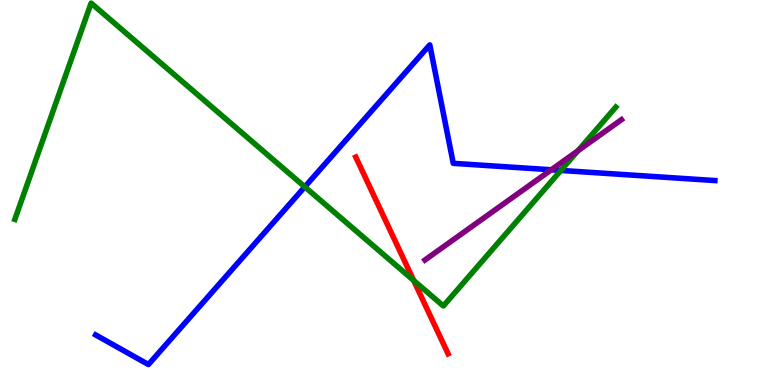[{'lines': ['blue', 'red'], 'intersections': []}, {'lines': ['green', 'red'], 'intersections': [{'x': 5.34, 'y': 2.72}]}, {'lines': ['purple', 'red'], 'intersections': []}, {'lines': ['blue', 'green'], 'intersections': [{'x': 3.93, 'y': 5.15}, {'x': 7.24, 'y': 5.57}]}, {'lines': ['blue', 'purple'], 'intersections': [{'x': 7.11, 'y': 5.59}]}, {'lines': ['green', 'purple'], 'intersections': [{'x': 7.46, 'y': 6.08}]}]